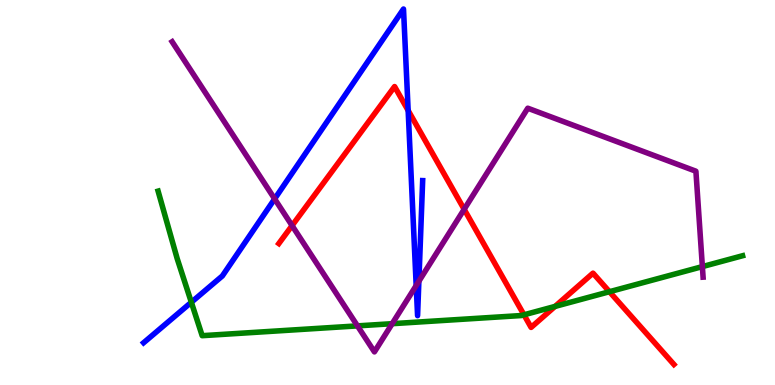[{'lines': ['blue', 'red'], 'intersections': [{'x': 5.27, 'y': 7.13}]}, {'lines': ['green', 'red'], 'intersections': [{'x': 6.76, 'y': 1.82}, {'x': 7.16, 'y': 2.04}, {'x': 7.86, 'y': 2.42}]}, {'lines': ['purple', 'red'], 'intersections': [{'x': 3.77, 'y': 4.14}, {'x': 5.99, 'y': 4.56}]}, {'lines': ['blue', 'green'], 'intersections': [{'x': 2.47, 'y': 2.15}]}, {'lines': ['blue', 'purple'], 'intersections': [{'x': 3.54, 'y': 4.83}, {'x': 5.37, 'y': 2.58}, {'x': 5.4, 'y': 2.69}]}, {'lines': ['green', 'purple'], 'intersections': [{'x': 4.61, 'y': 1.54}, {'x': 5.06, 'y': 1.59}, {'x': 9.06, 'y': 3.08}]}]